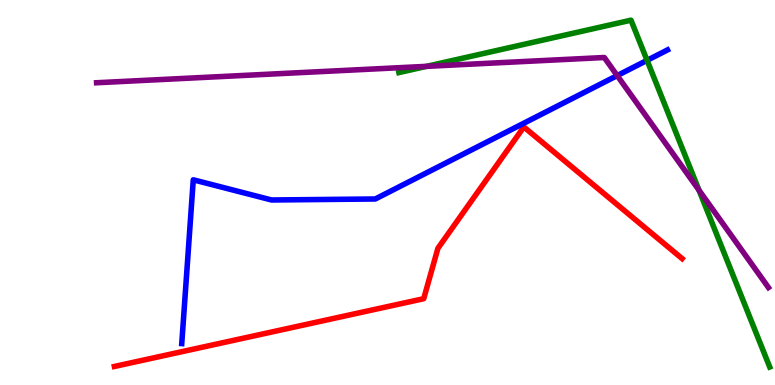[{'lines': ['blue', 'red'], 'intersections': []}, {'lines': ['green', 'red'], 'intersections': []}, {'lines': ['purple', 'red'], 'intersections': []}, {'lines': ['blue', 'green'], 'intersections': [{'x': 8.35, 'y': 8.43}]}, {'lines': ['blue', 'purple'], 'intersections': [{'x': 7.96, 'y': 8.04}]}, {'lines': ['green', 'purple'], 'intersections': [{'x': 5.5, 'y': 8.28}, {'x': 9.02, 'y': 5.06}]}]